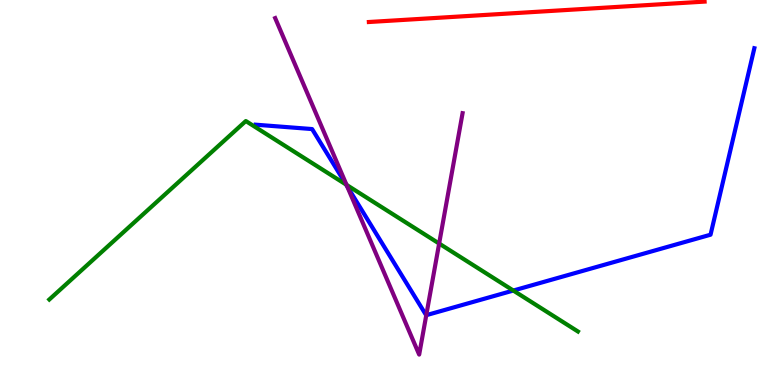[{'lines': ['blue', 'red'], 'intersections': []}, {'lines': ['green', 'red'], 'intersections': []}, {'lines': ['purple', 'red'], 'intersections': []}, {'lines': ['blue', 'green'], 'intersections': [{'x': 4.47, 'y': 5.2}, {'x': 6.62, 'y': 2.45}]}, {'lines': ['blue', 'purple'], 'intersections': [{'x': 4.48, 'y': 5.16}, {'x': 5.5, 'y': 1.81}]}, {'lines': ['green', 'purple'], 'intersections': [{'x': 4.47, 'y': 5.2}, {'x': 5.67, 'y': 3.67}]}]